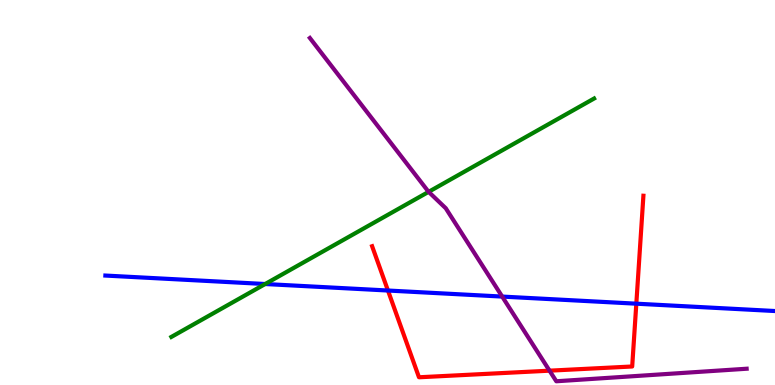[{'lines': ['blue', 'red'], 'intersections': [{'x': 5.01, 'y': 2.45}, {'x': 8.21, 'y': 2.11}]}, {'lines': ['green', 'red'], 'intersections': []}, {'lines': ['purple', 'red'], 'intersections': [{'x': 7.09, 'y': 0.372}]}, {'lines': ['blue', 'green'], 'intersections': [{'x': 3.42, 'y': 2.62}]}, {'lines': ['blue', 'purple'], 'intersections': [{'x': 6.48, 'y': 2.3}]}, {'lines': ['green', 'purple'], 'intersections': [{'x': 5.53, 'y': 5.02}]}]